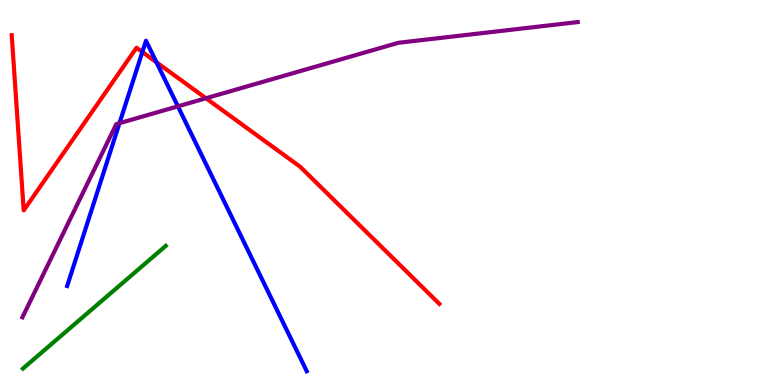[{'lines': ['blue', 'red'], 'intersections': [{'x': 1.84, 'y': 8.65}, {'x': 2.02, 'y': 8.38}]}, {'lines': ['green', 'red'], 'intersections': []}, {'lines': ['purple', 'red'], 'intersections': [{'x': 2.66, 'y': 7.45}]}, {'lines': ['blue', 'green'], 'intersections': []}, {'lines': ['blue', 'purple'], 'intersections': [{'x': 1.54, 'y': 6.8}, {'x': 2.3, 'y': 7.24}]}, {'lines': ['green', 'purple'], 'intersections': []}]